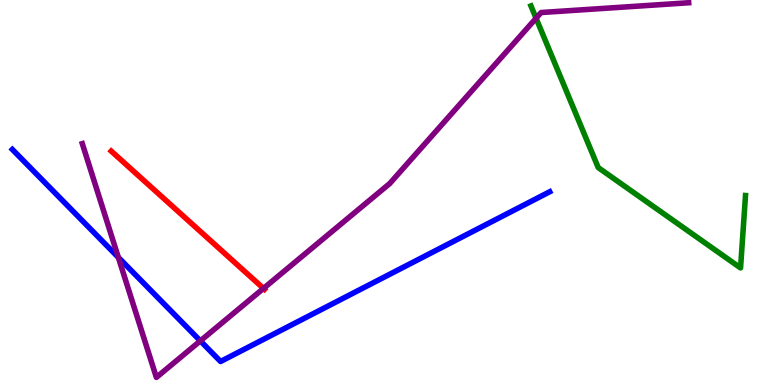[{'lines': ['blue', 'red'], 'intersections': []}, {'lines': ['green', 'red'], 'intersections': []}, {'lines': ['purple', 'red'], 'intersections': [{'x': 3.4, 'y': 2.51}]}, {'lines': ['blue', 'green'], 'intersections': []}, {'lines': ['blue', 'purple'], 'intersections': [{'x': 1.53, 'y': 3.31}, {'x': 2.59, 'y': 1.15}]}, {'lines': ['green', 'purple'], 'intersections': [{'x': 6.92, 'y': 9.53}]}]